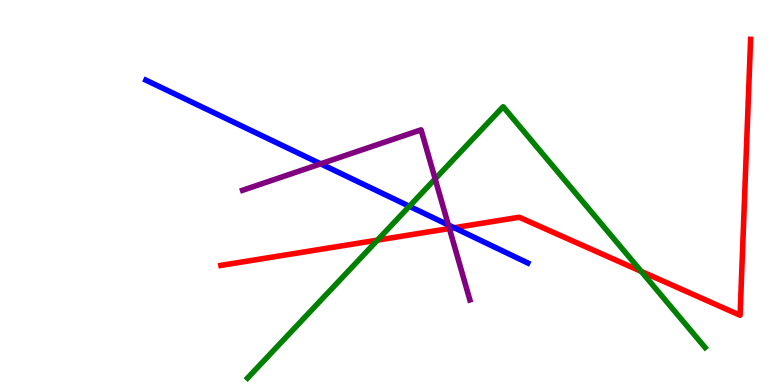[{'lines': ['blue', 'red'], 'intersections': [{'x': 5.86, 'y': 4.08}]}, {'lines': ['green', 'red'], 'intersections': [{'x': 4.87, 'y': 3.76}, {'x': 8.27, 'y': 2.95}]}, {'lines': ['purple', 'red'], 'intersections': [{'x': 5.8, 'y': 4.06}]}, {'lines': ['blue', 'green'], 'intersections': [{'x': 5.28, 'y': 4.64}]}, {'lines': ['blue', 'purple'], 'intersections': [{'x': 4.14, 'y': 5.74}, {'x': 5.79, 'y': 4.16}]}, {'lines': ['green', 'purple'], 'intersections': [{'x': 5.61, 'y': 5.35}]}]